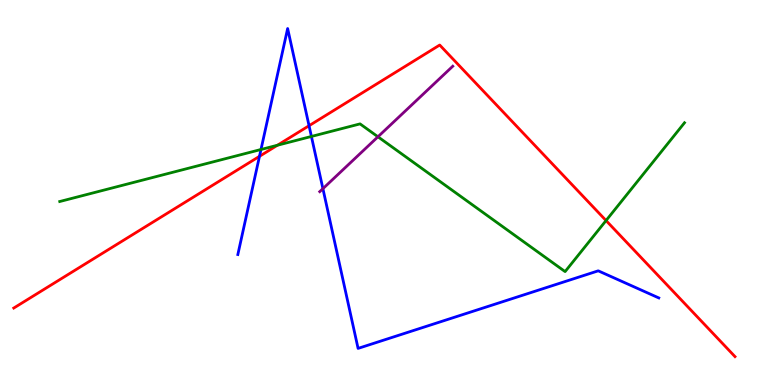[{'lines': ['blue', 'red'], 'intersections': [{'x': 3.35, 'y': 5.94}, {'x': 3.99, 'y': 6.73}]}, {'lines': ['green', 'red'], 'intersections': [{'x': 3.58, 'y': 6.23}, {'x': 7.82, 'y': 4.27}]}, {'lines': ['purple', 'red'], 'intersections': []}, {'lines': ['blue', 'green'], 'intersections': [{'x': 3.37, 'y': 6.12}, {'x': 4.02, 'y': 6.46}]}, {'lines': ['blue', 'purple'], 'intersections': [{'x': 4.17, 'y': 5.1}]}, {'lines': ['green', 'purple'], 'intersections': [{'x': 4.88, 'y': 6.45}]}]